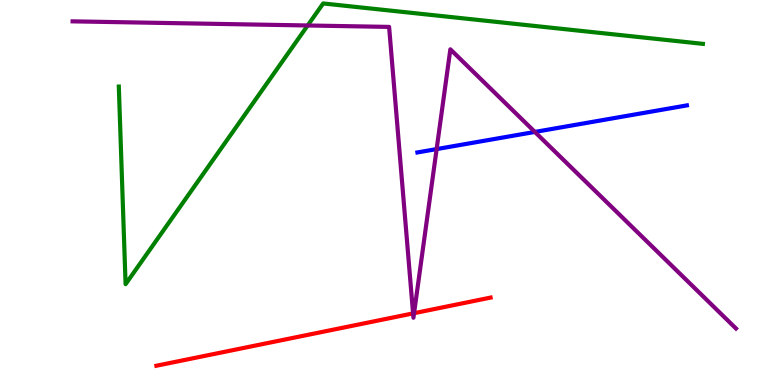[{'lines': ['blue', 'red'], 'intersections': []}, {'lines': ['green', 'red'], 'intersections': []}, {'lines': ['purple', 'red'], 'intersections': [{'x': 5.33, 'y': 1.86}, {'x': 5.34, 'y': 1.87}]}, {'lines': ['blue', 'green'], 'intersections': []}, {'lines': ['blue', 'purple'], 'intersections': [{'x': 5.63, 'y': 6.13}, {'x': 6.9, 'y': 6.57}]}, {'lines': ['green', 'purple'], 'intersections': [{'x': 3.97, 'y': 9.34}]}]